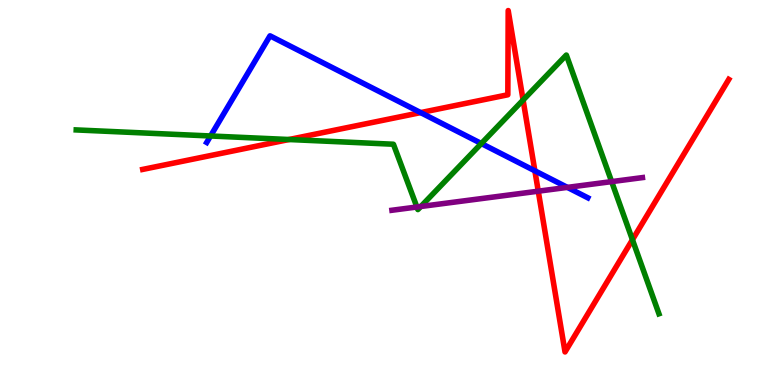[{'lines': ['blue', 'red'], 'intersections': [{'x': 5.43, 'y': 7.08}, {'x': 6.9, 'y': 5.56}]}, {'lines': ['green', 'red'], 'intersections': [{'x': 3.73, 'y': 6.38}, {'x': 6.75, 'y': 7.4}, {'x': 8.16, 'y': 3.77}]}, {'lines': ['purple', 'red'], 'intersections': [{'x': 6.95, 'y': 5.03}]}, {'lines': ['blue', 'green'], 'intersections': [{'x': 2.72, 'y': 6.47}, {'x': 6.21, 'y': 6.27}]}, {'lines': ['blue', 'purple'], 'intersections': [{'x': 7.32, 'y': 5.13}]}, {'lines': ['green', 'purple'], 'intersections': [{'x': 5.38, 'y': 4.62}, {'x': 5.43, 'y': 4.64}, {'x': 7.89, 'y': 5.28}]}]